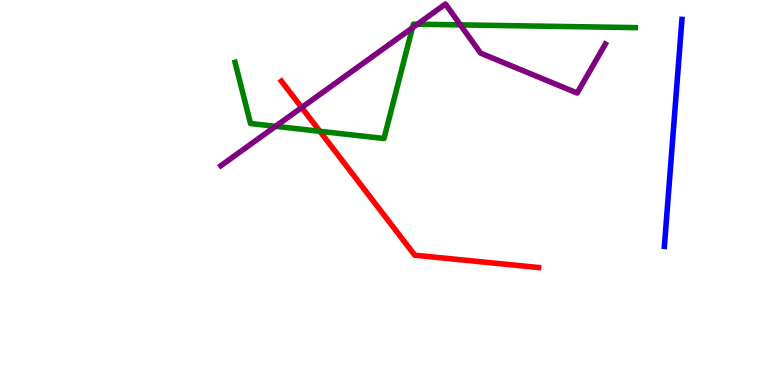[{'lines': ['blue', 'red'], 'intersections': []}, {'lines': ['green', 'red'], 'intersections': [{'x': 4.13, 'y': 6.59}]}, {'lines': ['purple', 'red'], 'intersections': [{'x': 3.89, 'y': 7.21}]}, {'lines': ['blue', 'green'], 'intersections': []}, {'lines': ['blue', 'purple'], 'intersections': []}, {'lines': ['green', 'purple'], 'intersections': [{'x': 3.56, 'y': 6.72}, {'x': 5.32, 'y': 9.28}, {'x': 5.39, 'y': 9.37}, {'x': 5.94, 'y': 9.35}]}]